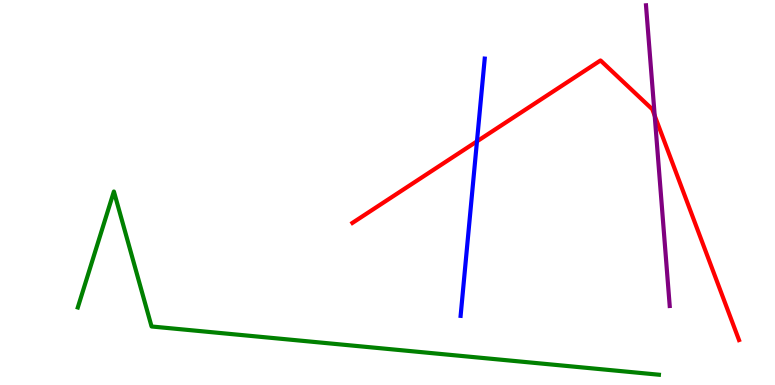[{'lines': ['blue', 'red'], 'intersections': [{'x': 6.15, 'y': 6.33}]}, {'lines': ['green', 'red'], 'intersections': []}, {'lines': ['purple', 'red'], 'intersections': [{'x': 8.45, 'y': 7.0}]}, {'lines': ['blue', 'green'], 'intersections': []}, {'lines': ['blue', 'purple'], 'intersections': []}, {'lines': ['green', 'purple'], 'intersections': []}]